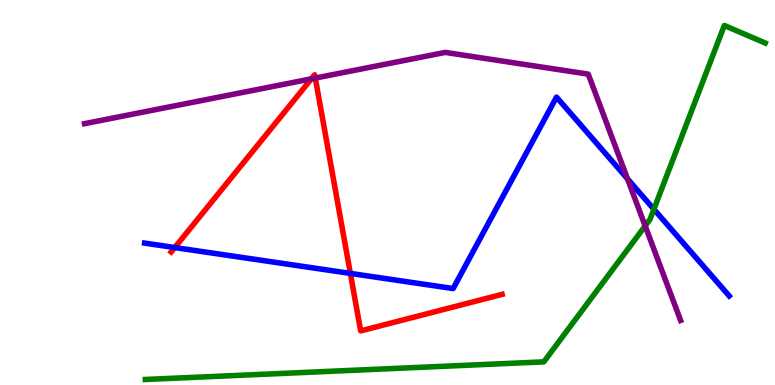[{'lines': ['blue', 'red'], 'intersections': [{'x': 2.25, 'y': 3.57}, {'x': 4.52, 'y': 2.9}]}, {'lines': ['green', 'red'], 'intersections': []}, {'lines': ['purple', 'red'], 'intersections': [{'x': 4.02, 'y': 7.95}, {'x': 4.07, 'y': 7.97}]}, {'lines': ['blue', 'green'], 'intersections': [{'x': 8.44, 'y': 4.57}]}, {'lines': ['blue', 'purple'], 'intersections': [{'x': 8.1, 'y': 5.35}]}, {'lines': ['green', 'purple'], 'intersections': [{'x': 8.32, 'y': 4.13}]}]